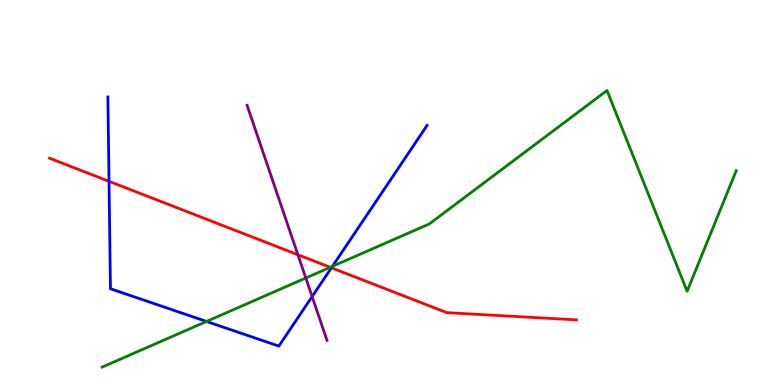[{'lines': ['blue', 'red'], 'intersections': [{'x': 1.41, 'y': 5.29}, {'x': 4.28, 'y': 3.04}]}, {'lines': ['green', 'red'], 'intersections': [{'x': 4.26, 'y': 3.06}]}, {'lines': ['purple', 'red'], 'intersections': [{'x': 3.84, 'y': 3.38}]}, {'lines': ['blue', 'green'], 'intersections': [{'x': 2.66, 'y': 1.65}, {'x': 4.29, 'y': 3.08}]}, {'lines': ['blue', 'purple'], 'intersections': [{'x': 4.03, 'y': 2.3}]}, {'lines': ['green', 'purple'], 'intersections': [{'x': 3.95, 'y': 2.78}]}]